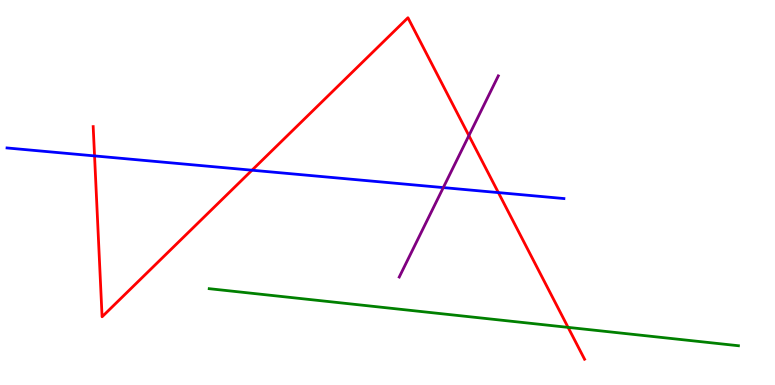[{'lines': ['blue', 'red'], 'intersections': [{'x': 1.22, 'y': 5.95}, {'x': 3.25, 'y': 5.58}, {'x': 6.43, 'y': 5.0}]}, {'lines': ['green', 'red'], 'intersections': [{'x': 7.33, 'y': 1.5}]}, {'lines': ['purple', 'red'], 'intersections': [{'x': 6.05, 'y': 6.48}]}, {'lines': ['blue', 'green'], 'intersections': []}, {'lines': ['blue', 'purple'], 'intersections': [{'x': 5.72, 'y': 5.13}]}, {'lines': ['green', 'purple'], 'intersections': []}]